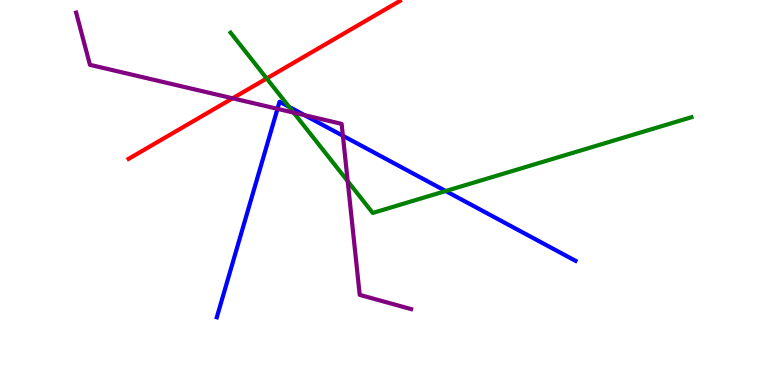[{'lines': ['blue', 'red'], 'intersections': []}, {'lines': ['green', 'red'], 'intersections': [{'x': 3.44, 'y': 7.96}]}, {'lines': ['purple', 'red'], 'intersections': [{'x': 3.0, 'y': 7.45}]}, {'lines': ['blue', 'green'], 'intersections': [{'x': 3.73, 'y': 7.22}, {'x': 5.75, 'y': 5.04}]}, {'lines': ['blue', 'purple'], 'intersections': [{'x': 3.58, 'y': 7.17}, {'x': 3.93, 'y': 7.01}, {'x': 4.42, 'y': 6.47}]}, {'lines': ['green', 'purple'], 'intersections': [{'x': 3.79, 'y': 7.07}, {'x': 4.49, 'y': 5.29}]}]